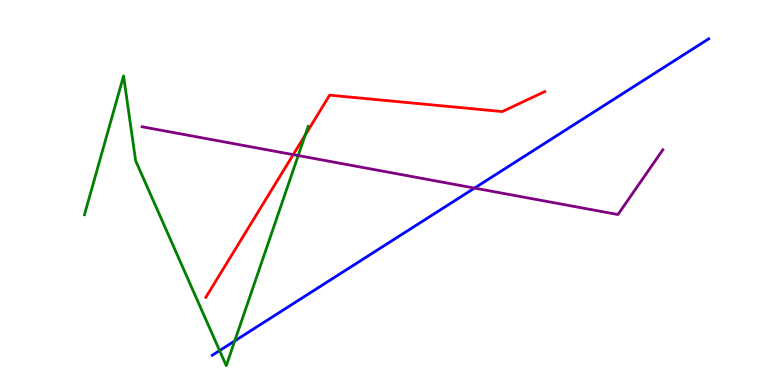[{'lines': ['blue', 'red'], 'intersections': []}, {'lines': ['green', 'red'], 'intersections': [{'x': 3.94, 'y': 6.49}]}, {'lines': ['purple', 'red'], 'intersections': [{'x': 3.78, 'y': 5.98}]}, {'lines': ['blue', 'green'], 'intersections': [{'x': 2.83, 'y': 0.894}, {'x': 3.03, 'y': 1.14}]}, {'lines': ['blue', 'purple'], 'intersections': [{'x': 6.12, 'y': 5.11}]}, {'lines': ['green', 'purple'], 'intersections': [{'x': 3.85, 'y': 5.96}]}]